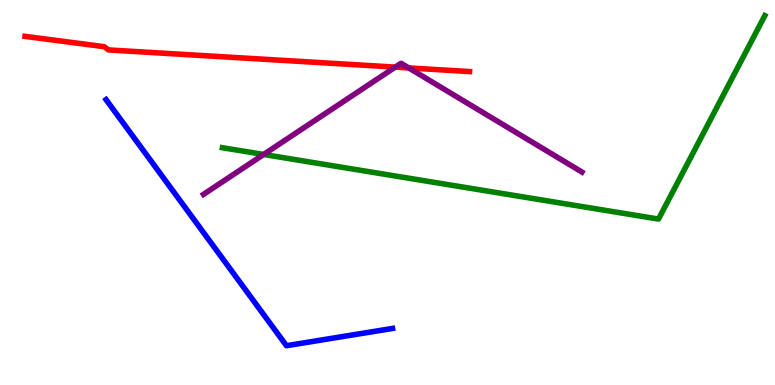[{'lines': ['blue', 'red'], 'intersections': []}, {'lines': ['green', 'red'], 'intersections': []}, {'lines': ['purple', 'red'], 'intersections': [{'x': 5.1, 'y': 8.26}, {'x': 5.27, 'y': 8.24}]}, {'lines': ['blue', 'green'], 'intersections': []}, {'lines': ['blue', 'purple'], 'intersections': []}, {'lines': ['green', 'purple'], 'intersections': [{'x': 3.4, 'y': 5.99}]}]